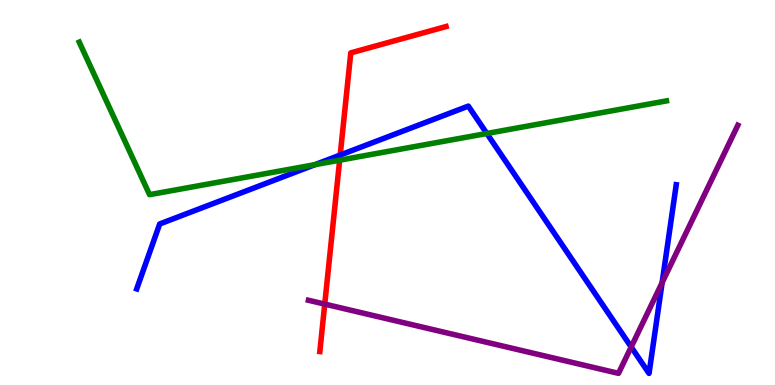[{'lines': ['blue', 'red'], 'intersections': [{'x': 4.39, 'y': 5.97}]}, {'lines': ['green', 'red'], 'intersections': [{'x': 4.38, 'y': 5.84}]}, {'lines': ['purple', 'red'], 'intersections': [{'x': 4.19, 'y': 2.1}]}, {'lines': ['blue', 'green'], 'intersections': [{'x': 4.06, 'y': 5.72}, {'x': 6.28, 'y': 6.53}]}, {'lines': ['blue', 'purple'], 'intersections': [{'x': 8.14, 'y': 0.987}, {'x': 8.54, 'y': 2.66}]}, {'lines': ['green', 'purple'], 'intersections': []}]